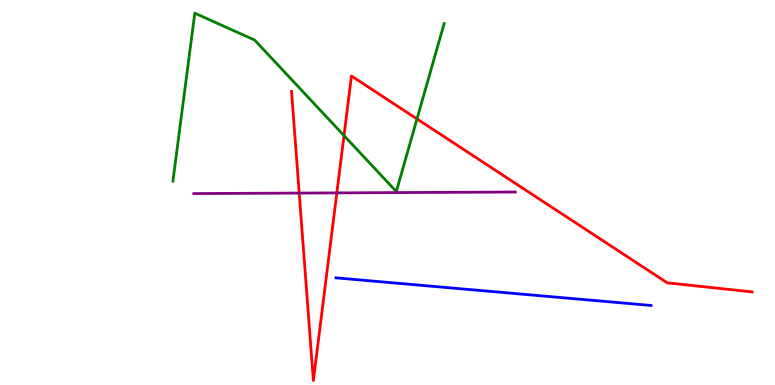[{'lines': ['blue', 'red'], 'intersections': []}, {'lines': ['green', 'red'], 'intersections': [{'x': 4.44, 'y': 6.48}, {'x': 5.38, 'y': 6.91}]}, {'lines': ['purple', 'red'], 'intersections': [{'x': 3.86, 'y': 4.99}, {'x': 4.35, 'y': 4.99}]}, {'lines': ['blue', 'green'], 'intersections': []}, {'lines': ['blue', 'purple'], 'intersections': []}, {'lines': ['green', 'purple'], 'intersections': []}]